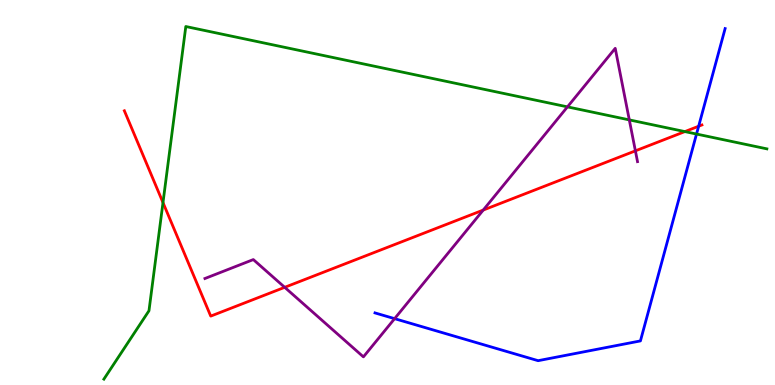[{'lines': ['blue', 'red'], 'intersections': [{'x': 9.01, 'y': 6.72}]}, {'lines': ['green', 'red'], 'intersections': [{'x': 2.1, 'y': 4.74}, {'x': 8.84, 'y': 6.58}]}, {'lines': ['purple', 'red'], 'intersections': [{'x': 3.67, 'y': 2.54}, {'x': 6.24, 'y': 4.54}, {'x': 8.2, 'y': 6.08}]}, {'lines': ['blue', 'green'], 'intersections': [{'x': 8.99, 'y': 6.52}]}, {'lines': ['blue', 'purple'], 'intersections': [{'x': 5.09, 'y': 1.72}]}, {'lines': ['green', 'purple'], 'intersections': [{'x': 7.32, 'y': 7.22}, {'x': 8.12, 'y': 6.89}]}]